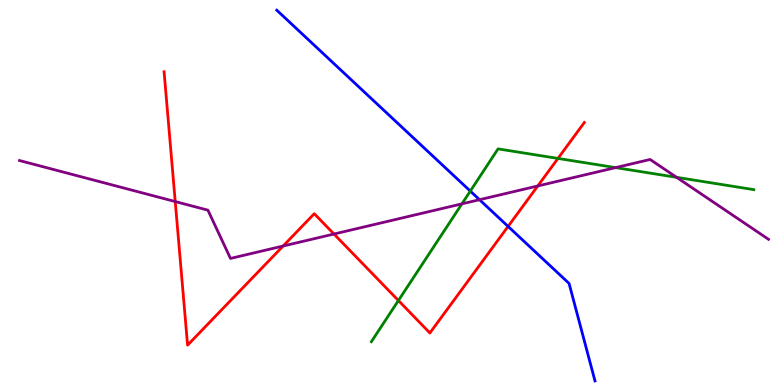[{'lines': ['blue', 'red'], 'intersections': [{'x': 6.56, 'y': 4.12}]}, {'lines': ['green', 'red'], 'intersections': [{'x': 5.14, 'y': 2.19}, {'x': 7.2, 'y': 5.89}]}, {'lines': ['purple', 'red'], 'intersections': [{'x': 2.26, 'y': 4.76}, {'x': 3.65, 'y': 3.61}, {'x': 4.31, 'y': 3.92}, {'x': 6.94, 'y': 5.17}]}, {'lines': ['blue', 'green'], 'intersections': [{'x': 6.07, 'y': 5.04}]}, {'lines': ['blue', 'purple'], 'intersections': [{'x': 6.19, 'y': 4.81}]}, {'lines': ['green', 'purple'], 'intersections': [{'x': 5.96, 'y': 4.71}, {'x': 7.94, 'y': 5.65}, {'x': 8.73, 'y': 5.39}]}]